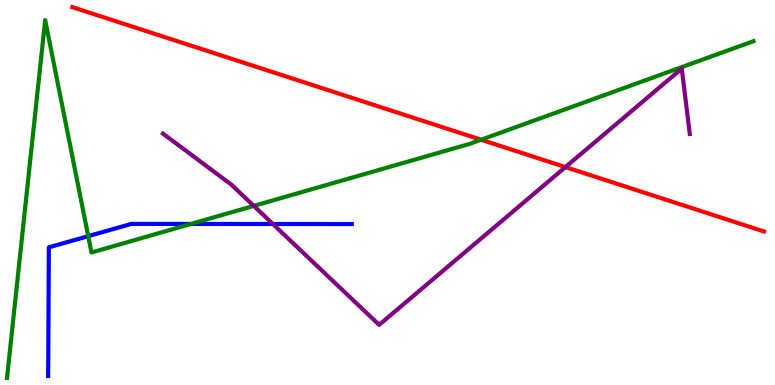[{'lines': ['blue', 'red'], 'intersections': []}, {'lines': ['green', 'red'], 'intersections': [{'x': 6.21, 'y': 6.37}]}, {'lines': ['purple', 'red'], 'intersections': [{'x': 7.3, 'y': 5.66}]}, {'lines': ['blue', 'green'], 'intersections': [{'x': 1.14, 'y': 3.87}, {'x': 2.46, 'y': 4.18}]}, {'lines': ['blue', 'purple'], 'intersections': [{'x': 3.52, 'y': 4.18}]}, {'lines': ['green', 'purple'], 'intersections': [{'x': 3.27, 'y': 4.65}]}]